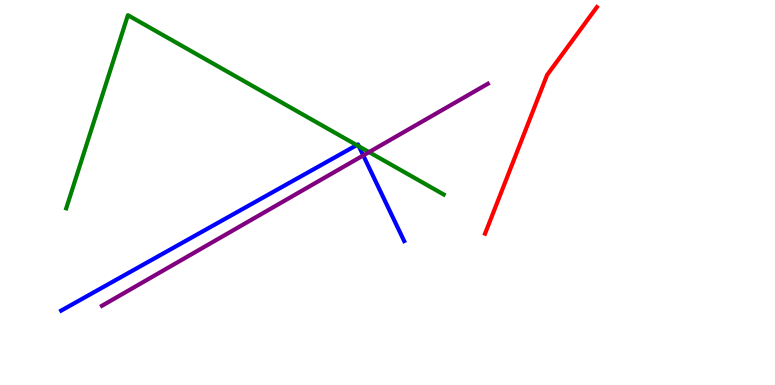[{'lines': ['blue', 'red'], 'intersections': []}, {'lines': ['green', 'red'], 'intersections': []}, {'lines': ['purple', 'red'], 'intersections': []}, {'lines': ['blue', 'green'], 'intersections': [{'x': 4.6, 'y': 6.23}, {'x': 4.63, 'y': 6.2}]}, {'lines': ['blue', 'purple'], 'intersections': [{'x': 4.69, 'y': 5.96}]}, {'lines': ['green', 'purple'], 'intersections': [{'x': 4.76, 'y': 6.05}]}]